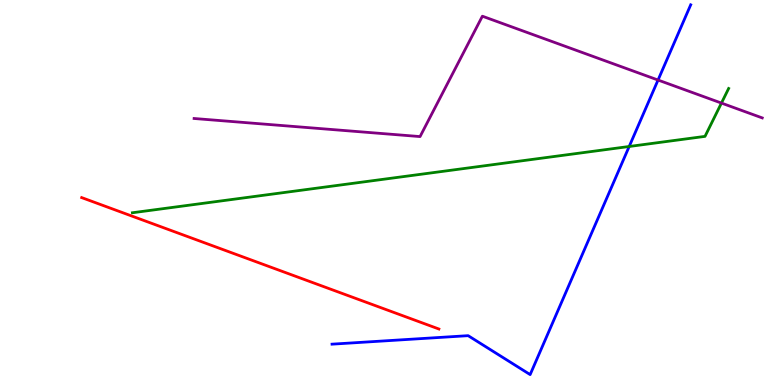[{'lines': ['blue', 'red'], 'intersections': []}, {'lines': ['green', 'red'], 'intersections': []}, {'lines': ['purple', 'red'], 'intersections': []}, {'lines': ['blue', 'green'], 'intersections': [{'x': 8.12, 'y': 6.2}]}, {'lines': ['blue', 'purple'], 'intersections': [{'x': 8.49, 'y': 7.92}]}, {'lines': ['green', 'purple'], 'intersections': [{'x': 9.31, 'y': 7.32}]}]